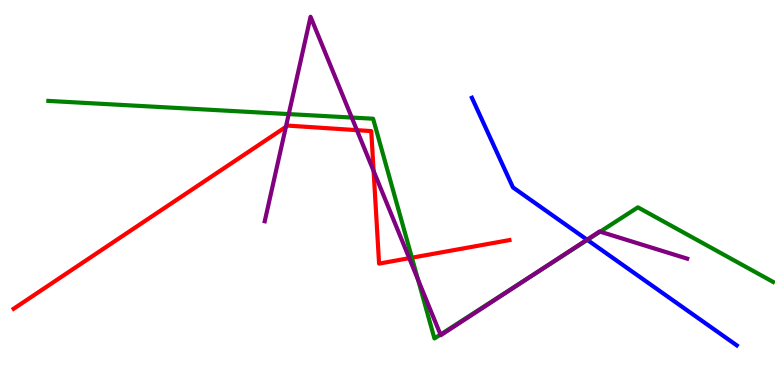[{'lines': ['blue', 'red'], 'intersections': []}, {'lines': ['green', 'red'], 'intersections': [{'x': 5.31, 'y': 3.31}]}, {'lines': ['purple', 'red'], 'intersections': [{'x': 3.69, 'y': 6.71}, {'x': 4.61, 'y': 6.62}, {'x': 4.82, 'y': 5.56}, {'x': 5.28, 'y': 3.29}]}, {'lines': ['blue', 'green'], 'intersections': [{'x': 7.58, 'y': 3.77}]}, {'lines': ['blue', 'purple'], 'intersections': [{'x': 7.57, 'y': 3.77}]}, {'lines': ['green', 'purple'], 'intersections': [{'x': 3.73, 'y': 7.04}, {'x': 4.54, 'y': 6.95}, {'x': 5.39, 'y': 2.74}, {'x': 5.68, 'y': 1.31}, {'x': 6.91, 'y': 2.9}, {'x': 7.74, 'y': 3.98}]}]